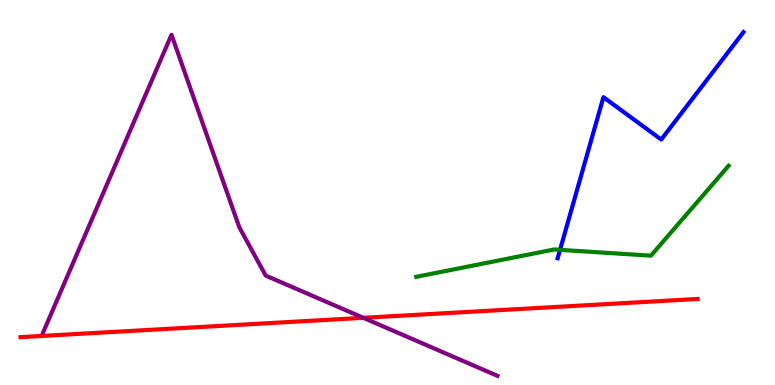[{'lines': ['blue', 'red'], 'intersections': []}, {'lines': ['green', 'red'], 'intersections': []}, {'lines': ['purple', 'red'], 'intersections': [{'x': 4.69, 'y': 1.75}]}, {'lines': ['blue', 'green'], 'intersections': [{'x': 7.23, 'y': 3.51}]}, {'lines': ['blue', 'purple'], 'intersections': []}, {'lines': ['green', 'purple'], 'intersections': []}]